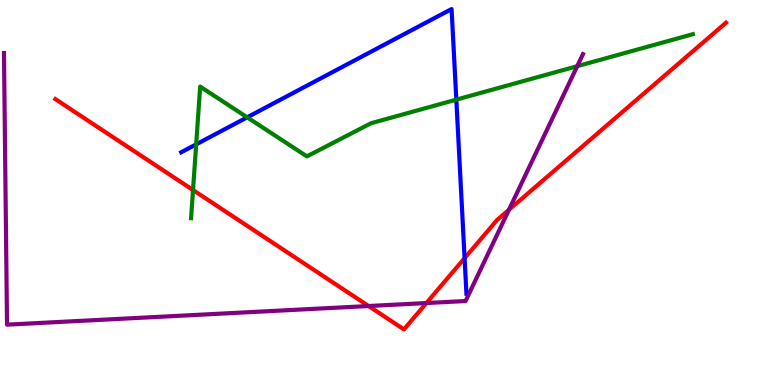[{'lines': ['blue', 'red'], 'intersections': [{'x': 5.99, 'y': 3.29}]}, {'lines': ['green', 'red'], 'intersections': [{'x': 2.49, 'y': 5.06}]}, {'lines': ['purple', 'red'], 'intersections': [{'x': 4.76, 'y': 2.05}, {'x': 5.5, 'y': 2.13}, {'x': 6.57, 'y': 4.55}]}, {'lines': ['blue', 'green'], 'intersections': [{'x': 2.53, 'y': 6.25}, {'x': 3.19, 'y': 6.95}, {'x': 5.89, 'y': 7.41}]}, {'lines': ['blue', 'purple'], 'intersections': []}, {'lines': ['green', 'purple'], 'intersections': [{'x': 7.45, 'y': 8.28}]}]